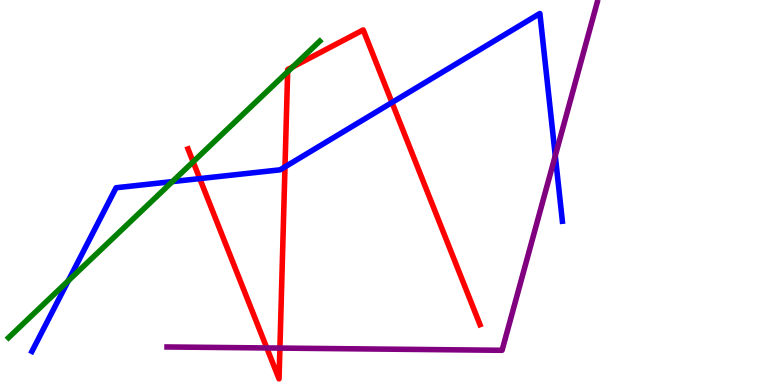[{'lines': ['blue', 'red'], 'intersections': [{'x': 2.58, 'y': 5.36}, {'x': 3.68, 'y': 5.67}, {'x': 5.06, 'y': 7.34}]}, {'lines': ['green', 'red'], 'intersections': [{'x': 2.49, 'y': 5.8}, {'x': 3.71, 'y': 8.14}, {'x': 3.78, 'y': 8.26}]}, {'lines': ['purple', 'red'], 'intersections': [{'x': 3.44, 'y': 0.962}, {'x': 3.61, 'y': 0.959}]}, {'lines': ['blue', 'green'], 'intersections': [{'x': 0.881, 'y': 2.71}, {'x': 2.22, 'y': 5.28}]}, {'lines': ['blue', 'purple'], 'intersections': [{'x': 7.16, 'y': 5.95}]}, {'lines': ['green', 'purple'], 'intersections': []}]